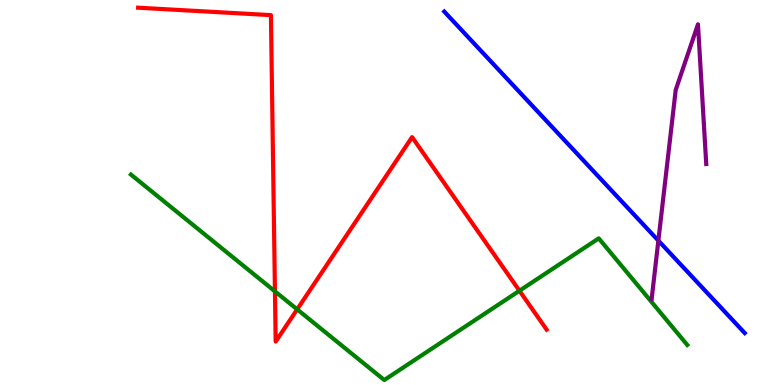[{'lines': ['blue', 'red'], 'intersections': []}, {'lines': ['green', 'red'], 'intersections': [{'x': 3.55, 'y': 2.43}, {'x': 3.83, 'y': 1.96}, {'x': 6.7, 'y': 2.45}]}, {'lines': ['purple', 'red'], 'intersections': []}, {'lines': ['blue', 'green'], 'intersections': []}, {'lines': ['blue', 'purple'], 'intersections': [{'x': 8.5, 'y': 3.75}]}, {'lines': ['green', 'purple'], 'intersections': []}]